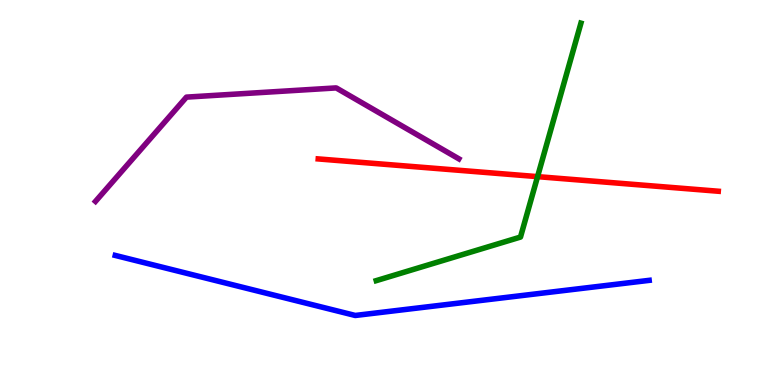[{'lines': ['blue', 'red'], 'intersections': []}, {'lines': ['green', 'red'], 'intersections': [{'x': 6.94, 'y': 5.41}]}, {'lines': ['purple', 'red'], 'intersections': []}, {'lines': ['blue', 'green'], 'intersections': []}, {'lines': ['blue', 'purple'], 'intersections': []}, {'lines': ['green', 'purple'], 'intersections': []}]